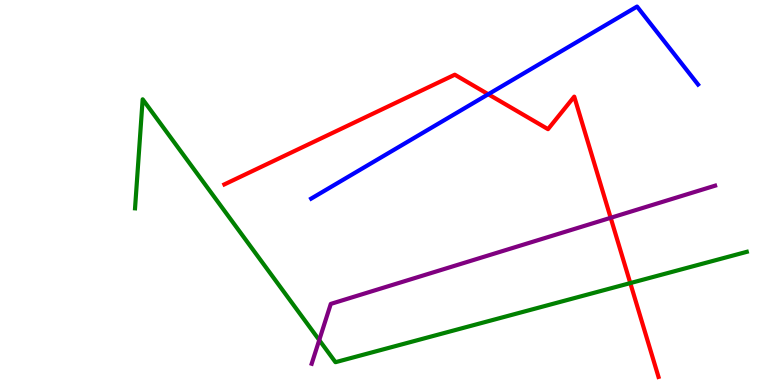[{'lines': ['blue', 'red'], 'intersections': [{'x': 6.3, 'y': 7.55}]}, {'lines': ['green', 'red'], 'intersections': [{'x': 8.13, 'y': 2.65}]}, {'lines': ['purple', 'red'], 'intersections': [{'x': 7.88, 'y': 4.34}]}, {'lines': ['blue', 'green'], 'intersections': []}, {'lines': ['blue', 'purple'], 'intersections': []}, {'lines': ['green', 'purple'], 'intersections': [{'x': 4.12, 'y': 1.17}]}]